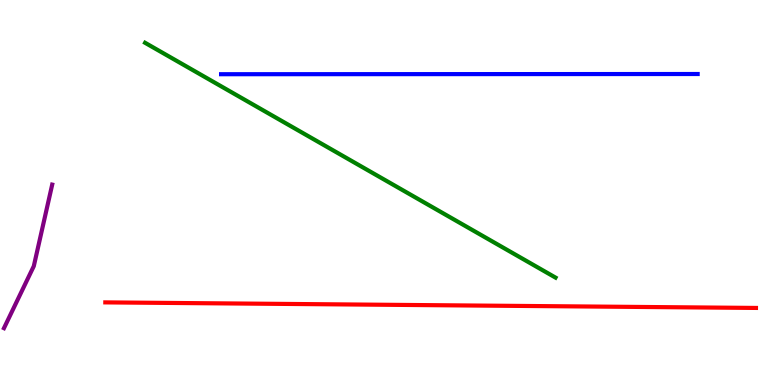[{'lines': ['blue', 'red'], 'intersections': []}, {'lines': ['green', 'red'], 'intersections': []}, {'lines': ['purple', 'red'], 'intersections': []}, {'lines': ['blue', 'green'], 'intersections': []}, {'lines': ['blue', 'purple'], 'intersections': []}, {'lines': ['green', 'purple'], 'intersections': []}]